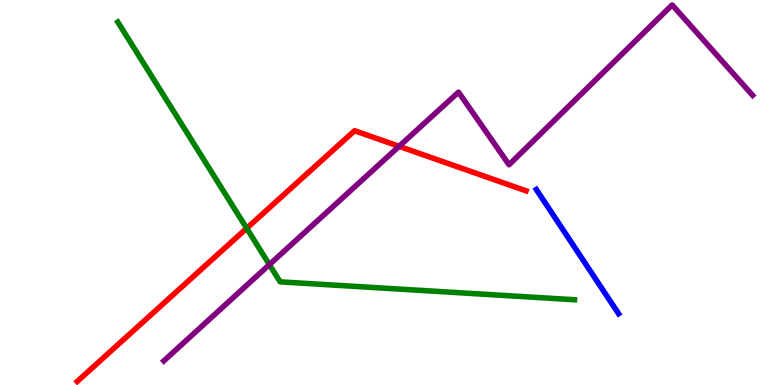[{'lines': ['blue', 'red'], 'intersections': []}, {'lines': ['green', 'red'], 'intersections': [{'x': 3.18, 'y': 4.07}]}, {'lines': ['purple', 'red'], 'intersections': [{'x': 5.15, 'y': 6.2}]}, {'lines': ['blue', 'green'], 'intersections': []}, {'lines': ['blue', 'purple'], 'intersections': []}, {'lines': ['green', 'purple'], 'intersections': [{'x': 3.48, 'y': 3.13}]}]